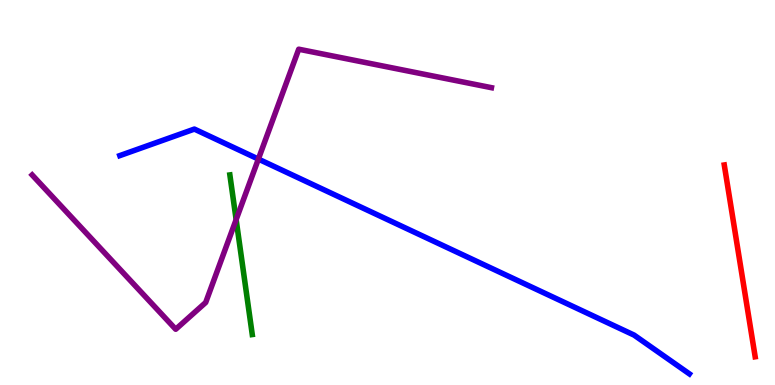[{'lines': ['blue', 'red'], 'intersections': []}, {'lines': ['green', 'red'], 'intersections': []}, {'lines': ['purple', 'red'], 'intersections': []}, {'lines': ['blue', 'green'], 'intersections': []}, {'lines': ['blue', 'purple'], 'intersections': [{'x': 3.33, 'y': 5.87}]}, {'lines': ['green', 'purple'], 'intersections': [{'x': 3.05, 'y': 4.3}]}]